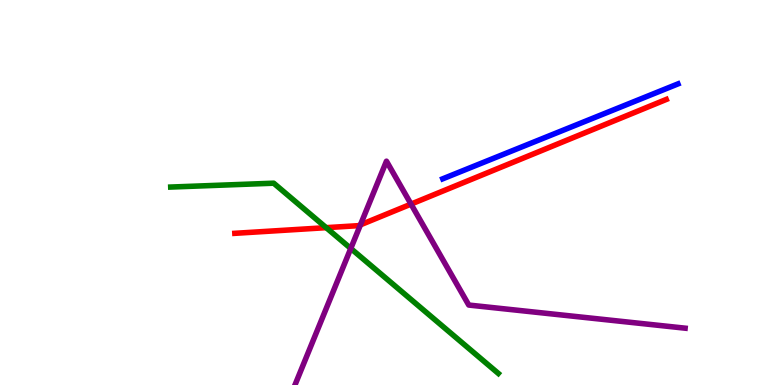[{'lines': ['blue', 'red'], 'intersections': []}, {'lines': ['green', 'red'], 'intersections': [{'x': 4.21, 'y': 4.09}]}, {'lines': ['purple', 'red'], 'intersections': [{'x': 4.65, 'y': 4.16}, {'x': 5.3, 'y': 4.7}]}, {'lines': ['blue', 'green'], 'intersections': []}, {'lines': ['blue', 'purple'], 'intersections': []}, {'lines': ['green', 'purple'], 'intersections': [{'x': 4.53, 'y': 3.55}]}]